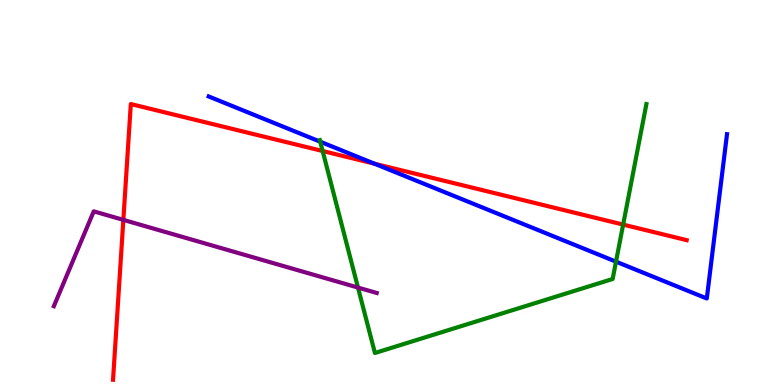[{'lines': ['blue', 'red'], 'intersections': [{'x': 4.83, 'y': 5.75}]}, {'lines': ['green', 'red'], 'intersections': [{'x': 4.16, 'y': 6.08}, {'x': 8.04, 'y': 4.17}]}, {'lines': ['purple', 'red'], 'intersections': [{'x': 1.59, 'y': 4.29}]}, {'lines': ['blue', 'green'], 'intersections': [{'x': 4.13, 'y': 6.32}, {'x': 7.95, 'y': 3.2}]}, {'lines': ['blue', 'purple'], 'intersections': []}, {'lines': ['green', 'purple'], 'intersections': [{'x': 4.62, 'y': 2.53}]}]